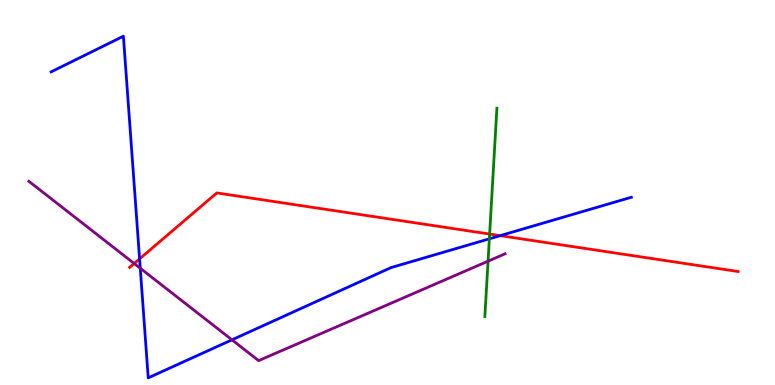[{'lines': ['blue', 'red'], 'intersections': [{'x': 1.8, 'y': 3.28}, {'x': 6.45, 'y': 3.88}]}, {'lines': ['green', 'red'], 'intersections': [{'x': 6.32, 'y': 3.92}]}, {'lines': ['purple', 'red'], 'intersections': [{'x': 1.73, 'y': 3.16}]}, {'lines': ['blue', 'green'], 'intersections': [{'x': 6.31, 'y': 3.8}]}, {'lines': ['blue', 'purple'], 'intersections': [{'x': 1.81, 'y': 3.03}, {'x': 2.99, 'y': 1.17}]}, {'lines': ['green', 'purple'], 'intersections': [{'x': 6.3, 'y': 3.22}]}]